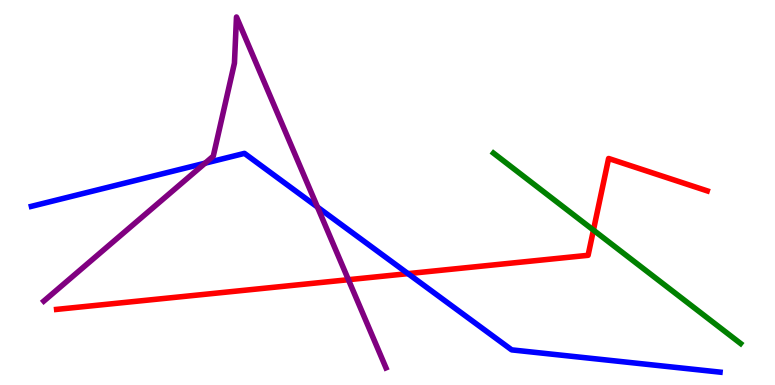[{'lines': ['blue', 'red'], 'intersections': [{'x': 5.26, 'y': 2.89}]}, {'lines': ['green', 'red'], 'intersections': [{'x': 7.66, 'y': 4.02}]}, {'lines': ['purple', 'red'], 'intersections': [{'x': 4.5, 'y': 2.74}]}, {'lines': ['blue', 'green'], 'intersections': []}, {'lines': ['blue', 'purple'], 'intersections': [{'x': 2.65, 'y': 5.76}, {'x': 4.1, 'y': 4.62}]}, {'lines': ['green', 'purple'], 'intersections': []}]